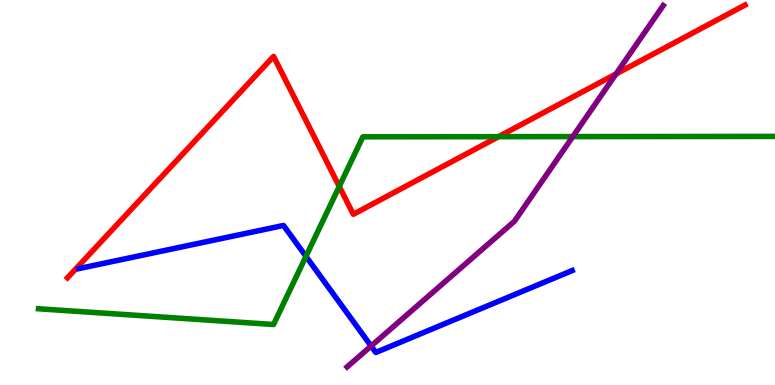[{'lines': ['blue', 'red'], 'intersections': []}, {'lines': ['green', 'red'], 'intersections': [{'x': 4.38, 'y': 5.16}, {'x': 6.43, 'y': 6.45}]}, {'lines': ['purple', 'red'], 'intersections': [{'x': 7.95, 'y': 8.08}]}, {'lines': ['blue', 'green'], 'intersections': [{'x': 3.95, 'y': 3.34}]}, {'lines': ['blue', 'purple'], 'intersections': [{'x': 4.79, 'y': 1.01}]}, {'lines': ['green', 'purple'], 'intersections': [{'x': 7.39, 'y': 6.45}]}]